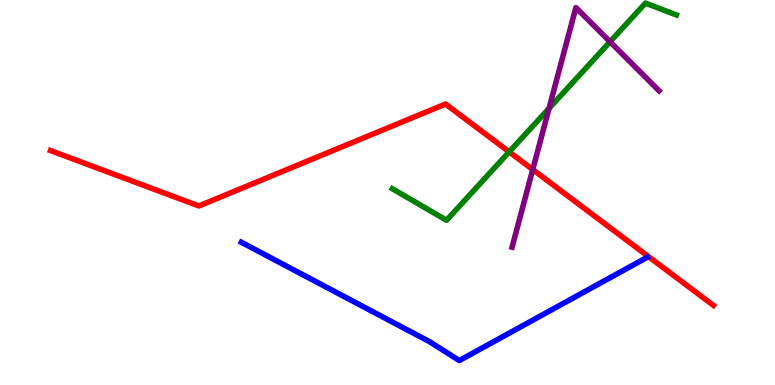[{'lines': ['blue', 'red'], 'intersections': []}, {'lines': ['green', 'red'], 'intersections': [{'x': 6.57, 'y': 6.06}]}, {'lines': ['purple', 'red'], 'intersections': [{'x': 6.87, 'y': 5.6}]}, {'lines': ['blue', 'green'], 'intersections': []}, {'lines': ['blue', 'purple'], 'intersections': []}, {'lines': ['green', 'purple'], 'intersections': [{'x': 7.08, 'y': 7.18}, {'x': 7.87, 'y': 8.92}]}]